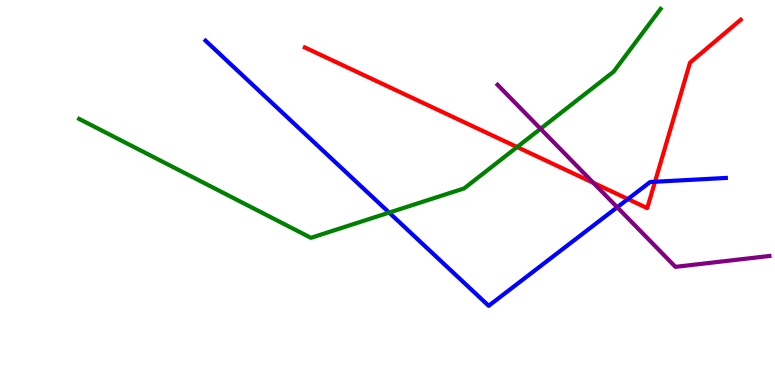[{'lines': ['blue', 'red'], 'intersections': [{'x': 8.1, 'y': 4.83}, {'x': 8.45, 'y': 5.28}]}, {'lines': ['green', 'red'], 'intersections': [{'x': 6.67, 'y': 6.18}]}, {'lines': ['purple', 'red'], 'intersections': [{'x': 7.66, 'y': 5.25}]}, {'lines': ['blue', 'green'], 'intersections': [{'x': 5.02, 'y': 4.48}]}, {'lines': ['blue', 'purple'], 'intersections': [{'x': 7.96, 'y': 4.62}]}, {'lines': ['green', 'purple'], 'intersections': [{'x': 6.97, 'y': 6.66}]}]